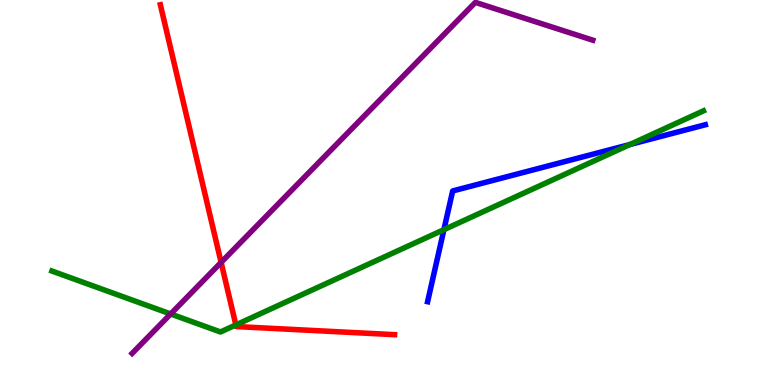[{'lines': ['blue', 'red'], 'intersections': []}, {'lines': ['green', 'red'], 'intersections': [{'x': 3.04, 'y': 1.56}]}, {'lines': ['purple', 'red'], 'intersections': [{'x': 2.85, 'y': 3.18}]}, {'lines': ['blue', 'green'], 'intersections': [{'x': 5.73, 'y': 4.03}, {'x': 8.13, 'y': 6.25}]}, {'lines': ['blue', 'purple'], 'intersections': []}, {'lines': ['green', 'purple'], 'intersections': [{'x': 2.2, 'y': 1.84}]}]